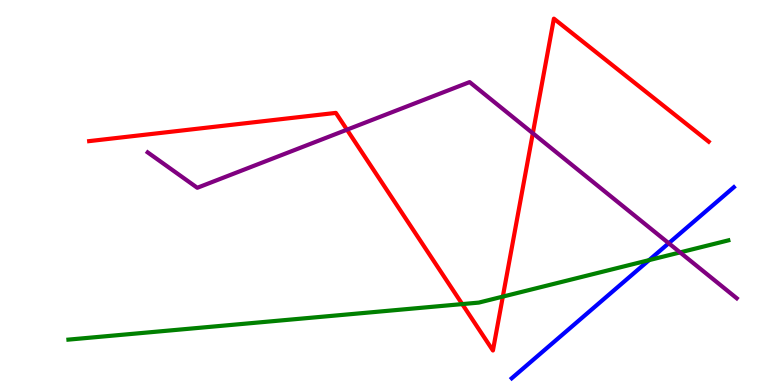[{'lines': ['blue', 'red'], 'intersections': []}, {'lines': ['green', 'red'], 'intersections': [{'x': 5.96, 'y': 2.1}, {'x': 6.49, 'y': 2.3}]}, {'lines': ['purple', 'red'], 'intersections': [{'x': 4.48, 'y': 6.63}, {'x': 6.88, 'y': 6.54}]}, {'lines': ['blue', 'green'], 'intersections': [{'x': 8.38, 'y': 3.24}]}, {'lines': ['blue', 'purple'], 'intersections': [{'x': 8.63, 'y': 3.68}]}, {'lines': ['green', 'purple'], 'intersections': [{'x': 8.78, 'y': 3.44}]}]